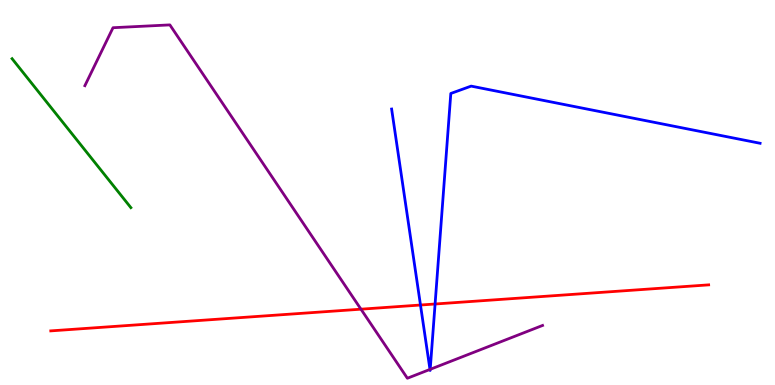[{'lines': ['blue', 'red'], 'intersections': [{'x': 5.43, 'y': 2.08}, {'x': 5.61, 'y': 2.1}]}, {'lines': ['green', 'red'], 'intersections': []}, {'lines': ['purple', 'red'], 'intersections': [{'x': 4.66, 'y': 1.97}]}, {'lines': ['blue', 'green'], 'intersections': []}, {'lines': ['blue', 'purple'], 'intersections': [{'x': 5.55, 'y': 0.405}, {'x': 5.55, 'y': 0.407}]}, {'lines': ['green', 'purple'], 'intersections': []}]